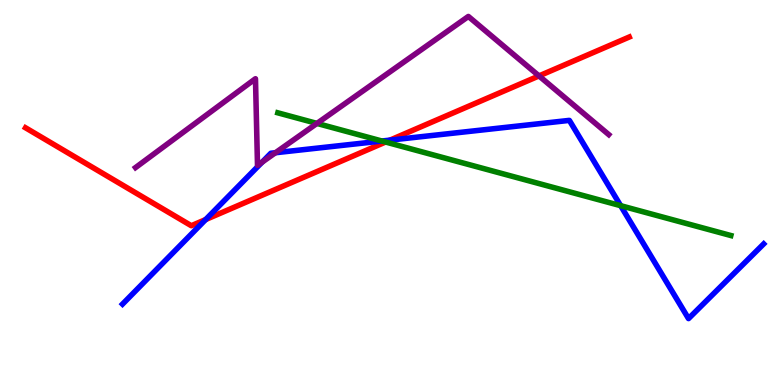[{'lines': ['blue', 'red'], 'intersections': [{'x': 2.65, 'y': 4.3}, {'x': 5.03, 'y': 6.36}]}, {'lines': ['green', 'red'], 'intersections': [{'x': 4.98, 'y': 6.31}]}, {'lines': ['purple', 'red'], 'intersections': [{'x': 6.95, 'y': 8.03}]}, {'lines': ['blue', 'green'], 'intersections': [{'x': 4.93, 'y': 6.34}, {'x': 8.01, 'y': 4.66}]}, {'lines': ['blue', 'purple'], 'intersections': [{'x': 3.38, 'y': 5.79}, {'x': 3.55, 'y': 6.03}]}, {'lines': ['green', 'purple'], 'intersections': [{'x': 4.09, 'y': 6.79}]}]